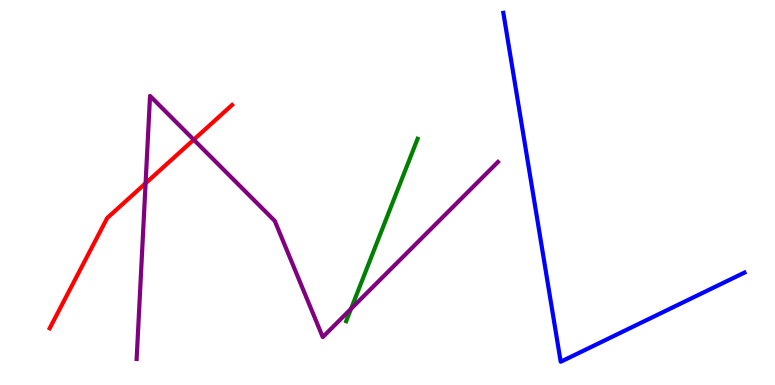[{'lines': ['blue', 'red'], 'intersections': []}, {'lines': ['green', 'red'], 'intersections': []}, {'lines': ['purple', 'red'], 'intersections': [{'x': 1.88, 'y': 5.24}, {'x': 2.5, 'y': 6.37}]}, {'lines': ['blue', 'green'], 'intersections': []}, {'lines': ['blue', 'purple'], 'intersections': []}, {'lines': ['green', 'purple'], 'intersections': [{'x': 4.53, 'y': 1.98}]}]